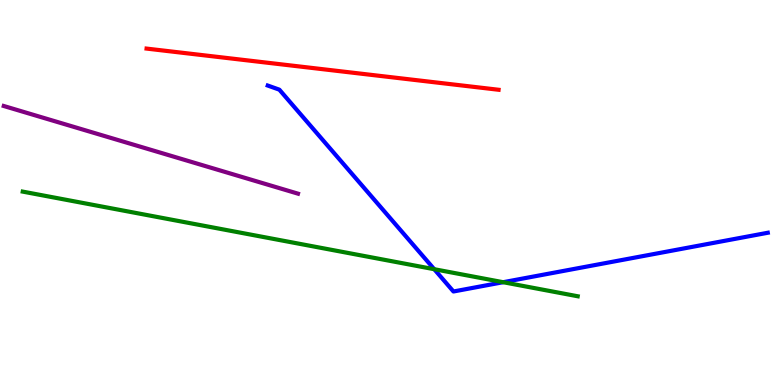[{'lines': ['blue', 'red'], 'intersections': []}, {'lines': ['green', 'red'], 'intersections': []}, {'lines': ['purple', 'red'], 'intersections': []}, {'lines': ['blue', 'green'], 'intersections': [{'x': 5.6, 'y': 3.01}, {'x': 6.49, 'y': 2.67}]}, {'lines': ['blue', 'purple'], 'intersections': []}, {'lines': ['green', 'purple'], 'intersections': []}]